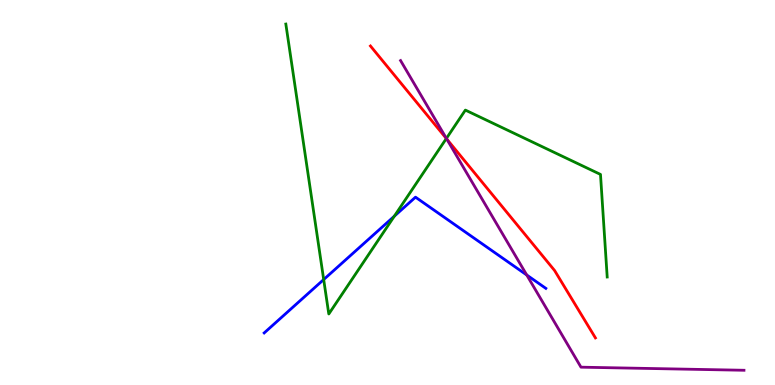[{'lines': ['blue', 'red'], 'intersections': []}, {'lines': ['green', 'red'], 'intersections': [{'x': 5.76, 'y': 6.4}]}, {'lines': ['purple', 'red'], 'intersections': [{'x': 5.76, 'y': 6.39}]}, {'lines': ['blue', 'green'], 'intersections': [{'x': 4.18, 'y': 2.74}, {'x': 5.09, 'y': 4.38}]}, {'lines': ['blue', 'purple'], 'intersections': [{'x': 6.8, 'y': 2.86}]}, {'lines': ['green', 'purple'], 'intersections': [{'x': 5.76, 'y': 6.4}]}]